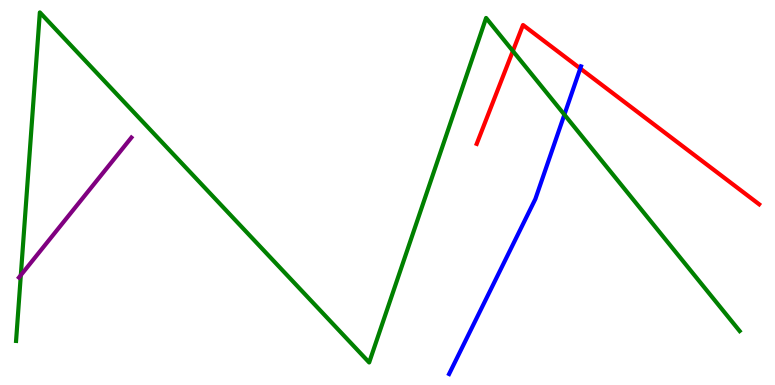[{'lines': ['blue', 'red'], 'intersections': [{'x': 7.49, 'y': 8.22}]}, {'lines': ['green', 'red'], 'intersections': [{'x': 6.62, 'y': 8.67}]}, {'lines': ['purple', 'red'], 'intersections': []}, {'lines': ['blue', 'green'], 'intersections': [{'x': 7.28, 'y': 7.02}]}, {'lines': ['blue', 'purple'], 'intersections': []}, {'lines': ['green', 'purple'], 'intersections': [{'x': 0.269, 'y': 2.85}]}]